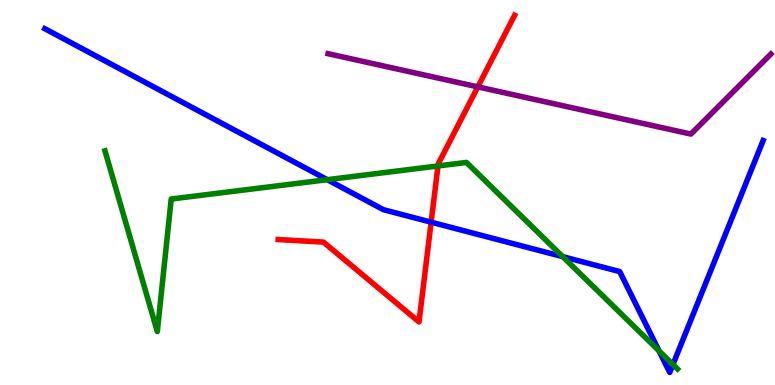[{'lines': ['blue', 'red'], 'intersections': [{'x': 5.56, 'y': 4.23}]}, {'lines': ['green', 'red'], 'intersections': [{'x': 5.65, 'y': 5.69}]}, {'lines': ['purple', 'red'], 'intersections': [{'x': 6.17, 'y': 7.74}]}, {'lines': ['blue', 'green'], 'intersections': [{'x': 4.22, 'y': 5.33}, {'x': 7.26, 'y': 3.33}, {'x': 8.5, 'y': 0.886}, {'x': 8.68, 'y': 0.533}]}, {'lines': ['blue', 'purple'], 'intersections': []}, {'lines': ['green', 'purple'], 'intersections': []}]